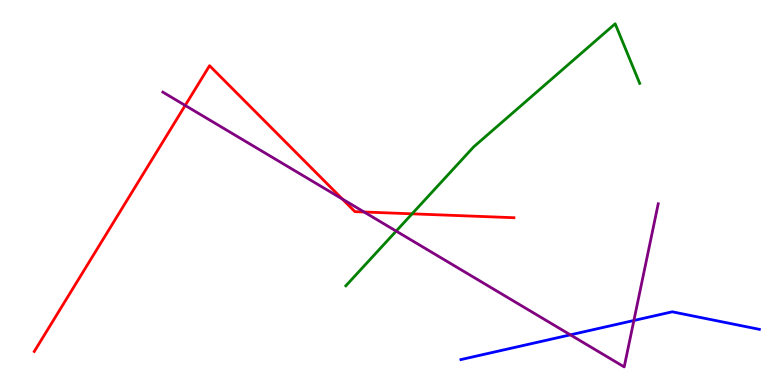[{'lines': ['blue', 'red'], 'intersections': []}, {'lines': ['green', 'red'], 'intersections': [{'x': 5.32, 'y': 4.45}]}, {'lines': ['purple', 'red'], 'intersections': [{'x': 2.39, 'y': 7.26}, {'x': 4.42, 'y': 4.83}, {'x': 4.7, 'y': 4.49}]}, {'lines': ['blue', 'green'], 'intersections': []}, {'lines': ['blue', 'purple'], 'intersections': [{'x': 7.36, 'y': 1.3}, {'x': 8.18, 'y': 1.68}]}, {'lines': ['green', 'purple'], 'intersections': [{'x': 5.11, 'y': 4.0}]}]